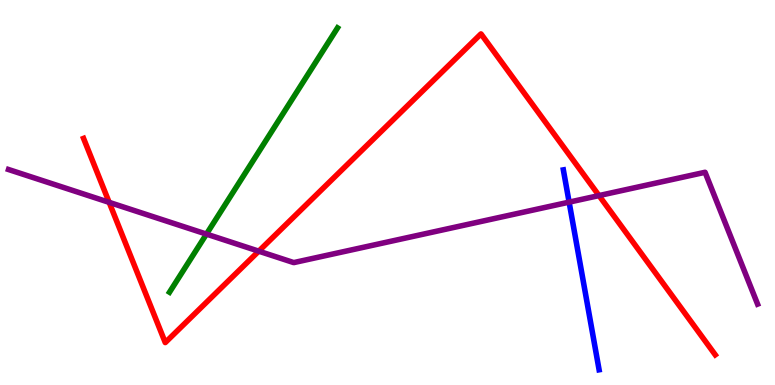[{'lines': ['blue', 'red'], 'intersections': []}, {'lines': ['green', 'red'], 'intersections': []}, {'lines': ['purple', 'red'], 'intersections': [{'x': 1.41, 'y': 4.74}, {'x': 3.34, 'y': 3.48}, {'x': 7.73, 'y': 4.92}]}, {'lines': ['blue', 'green'], 'intersections': []}, {'lines': ['blue', 'purple'], 'intersections': [{'x': 7.34, 'y': 4.75}]}, {'lines': ['green', 'purple'], 'intersections': [{'x': 2.66, 'y': 3.92}]}]